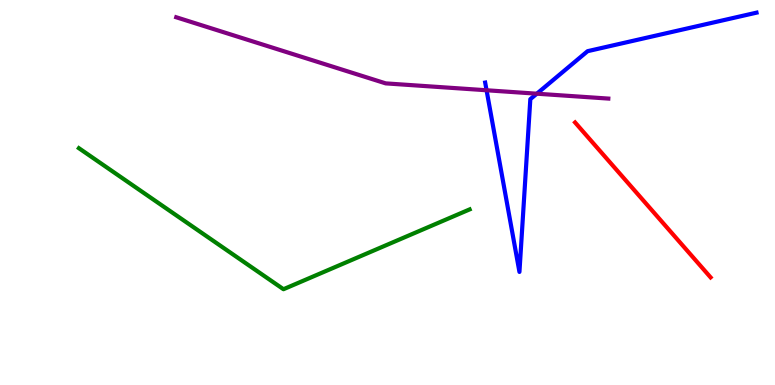[{'lines': ['blue', 'red'], 'intersections': []}, {'lines': ['green', 'red'], 'intersections': []}, {'lines': ['purple', 'red'], 'intersections': []}, {'lines': ['blue', 'green'], 'intersections': []}, {'lines': ['blue', 'purple'], 'intersections': [{'x': 6.28, 'y': 7.66}, {'x': 6.93, 'y': 7.57}]}, {'lines': ['green', 'purple'], 'intersections': []}]